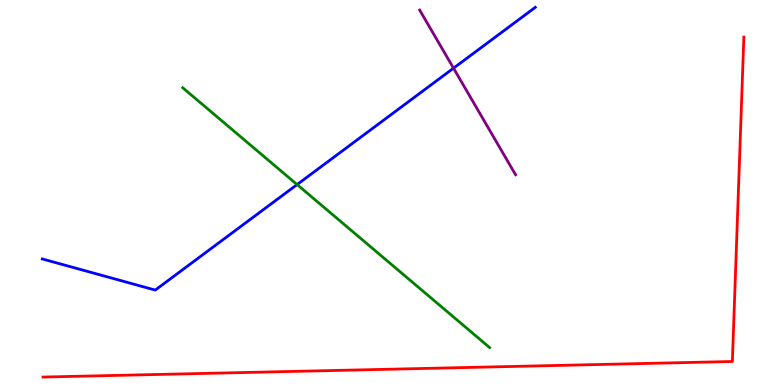[{'lines': ['blue', 'red'], 'intersections': []}, {'lines': ['green', 'red'], 'intersections': []}, {'lines': ['purple', 'red'], 'intersections': []}, {'lines': ['blue', 'green'], 'intersections': [{'x': 3.83, 'y': 5.21}]}, {'lines': ['blue', 'purple'], 'intersections': [{'x': 5.85, 'y': 8.23}]}, {'lines': ['green', 'purple'], 'intersections': []}]